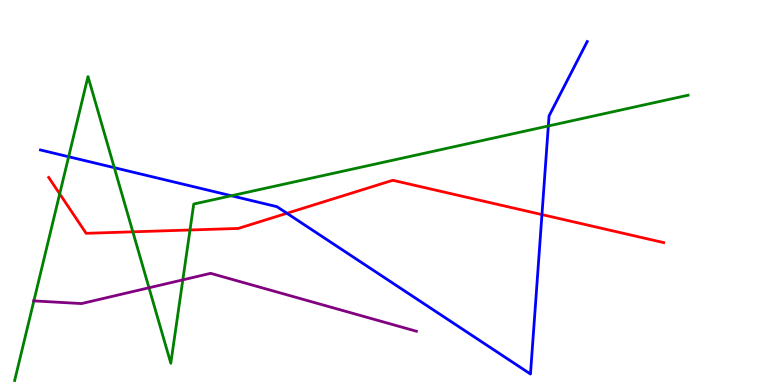[{'lines': ['blue', 'red'], 'intersections': [{'x': 3.7, 'y': 4.46}, {'x': 6.99, 'y': 4.43}]}, {'lines': ['green', 'red'], 'intersections': [{'x': 0.77, 'y': 4.97}, {'x': 1.71, 'y': 3.98}, {'x': 2.45, 'y': 4.03}]}, {'lines': ['purple', 'red'], 'intersections': []}, {'lines': ['blue', 'green'], 'intersections': [{'x': 0.886, 'y': 5.93}, {'x': 1.47, 'y': 5.64}, {'x': 2.99, 'y': 4.92}, {'x': 7.08, 'y': 6.73}]}, {'lines': ['blue', 'purple'], 'intersections': []}, {'lines': ['green', 'purple'], 'intersections': [{'x': 0.437, 'y': 2.18}, {'x': 1.92, 'y': 2.53}, {'x': 2.36, 'y': 2.73}]}]